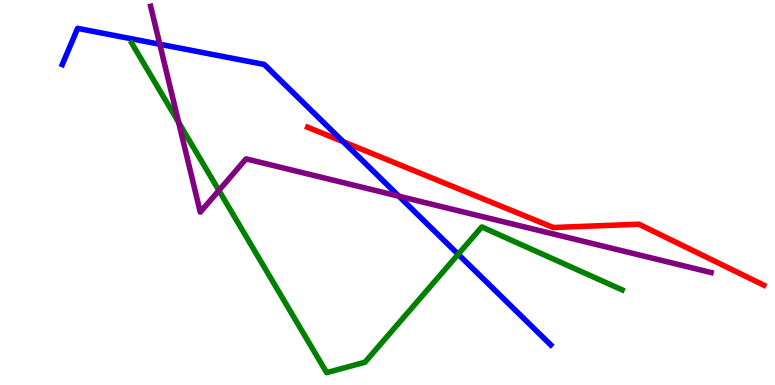[{'lines': ['blue', 'red'], 'intersections': [{'x': 4.43, 'y': 6.32}]}, {'lines': ['green', 'red'], 'intersections': []}, {'lines': ['purple', 'red'], 'intersections': []}, {'lines': ['blue', 'green'], 'intersections': [{'x': 5.91, 'y': 3.4}]}, {'lines': ['blue', 'purple'], 'intersections': [{'x': 2.06, 'y': 8.85}, {'x': 5.15, 'y': 4.9}]}, {'lines': ['green', 'purple'], 'intersections': [{'x': 2.31, 'y': 6.82}, {'x': 2.82, 'y': 5.05}]}]